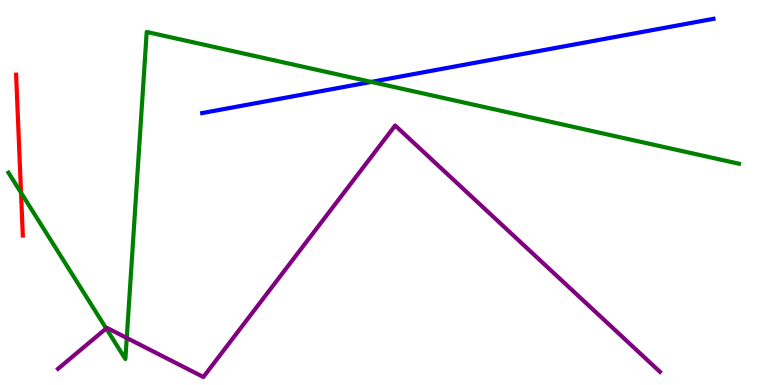[{'lines': ['blue', 'red'], 'intersections': []}, {'lines': ['green', 'red'], 'intersections': [{'x': 0.271, 'y': 5.0}]}, {'lines': ['purple', 'red'], 'intersections': []}, {'lines': ['blue', 'green'], 'intersections': [{'x': 4.79, 'y': 7.87}]}, {'lines': ['blue', 'purple'], 'intersections': []}, {'lines': ['green', 'purple'], 'intersections': [{'x': 1.37, 'y': 1.47}, {'x': 1.64, 'y': 1.22}]}]